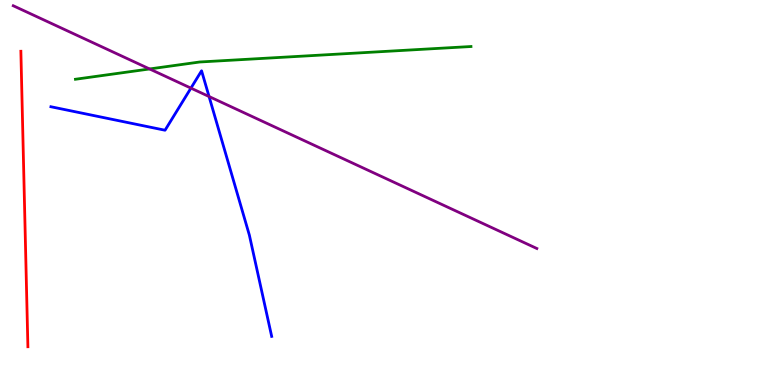[{'lines': ['blue', 'red'], 'intersections': []}, {'lines': ['green', 'red'], 'intersections': []}, {'lines': ['purple', 'red'], 'intersections': []}, {'lines': ['blue', 'green'], 'intersections': []}, {'lines': ['blue', 'purple'], 'intersections': [{'x': 2.46, 'y': 7.71}, {'x': 2.7, 'y': 7.49}]}, {'lines': ['green', 'purple'], 'intersections': [{'x': 1.93, 'y': 8.21}]}]